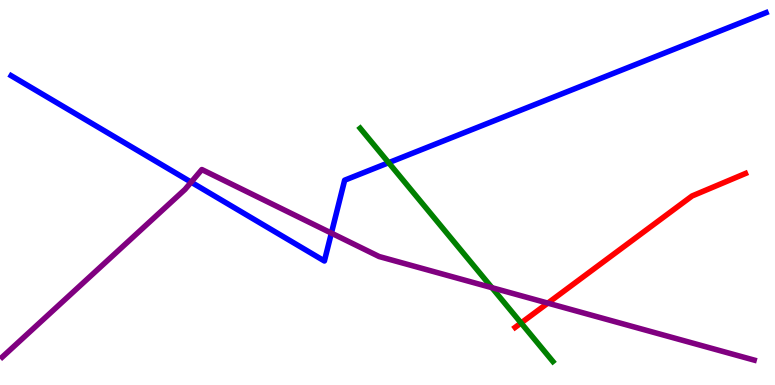[{'lines': ['blue', 'red'], 'intersections': []}, {'lines': ['green', 'red'], 'intersections': [{'x': 6.72, 'y': 1.61}]}, {'lines': ['purple', 'red'], 'intersections': [{'x': 7.07, 'y': 2.13}]}, {'lines': ['blue', 'green'], 'intersections': [{'x': 5.01, 'y': 5.77}]}, {'lines': ['blue', 'purple'], 'intersections': [{'x': 2.47, 'y': 5.27}, {'x': 4.28, 'y': 3.95}]}, {'lines': ['green', 'purple'], 'intersections': [{'x': 6.35, 'y': 2.53}]}]